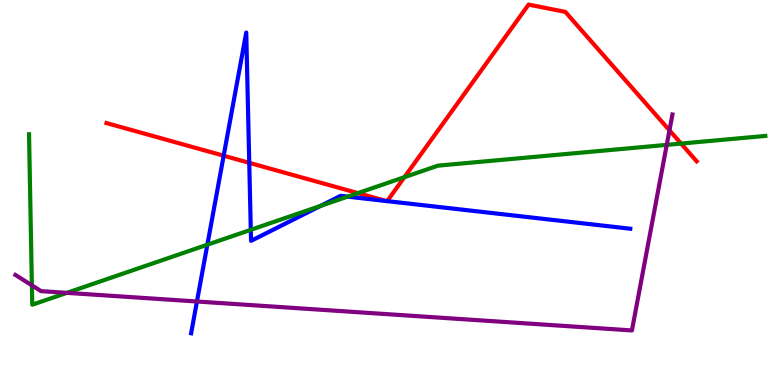[{'lines': ['blue', 'red'], 'intersections': [{'x': 2.89, 'y': 5.96}, {'x': 3.22, 'y': 5.77}, {'x': 4.99, 'y': 4.78}, {'x': 5.0, 'y': 4.78}]}, {'lines': ['green', 'red'], 'intersections': [{'x': 4.62, 'y': 4.98}, {'x': 5.22, 'y': 5.4}, {'x': 8.79, 'y': 6.27}]}, {'lines': ['purple', 'red'], 'intersections': [{'x': 8.64, 'y': 6.61}]}, {'lines': ['blue', 'green'], 'intersections': [{'x': 2.68, 'y': 3.64}, {'x': 3.24, 'y': 4.03}, {'x': 4.14, 'y': 4.65}, {'x': 4.49, 'y': 4.89}]}, {'lines': ['blue', 'purple'], 'intersections': [{'x': 2.54, 'y': 2.17}]}, {'lines': ['green', 'purple'], 'intersections': [{'x': 0.411, 'y': 2.59}, {'x': 0.863, 'y': 2.39}, {'x': 8.6, 'y': 6.24}]}]